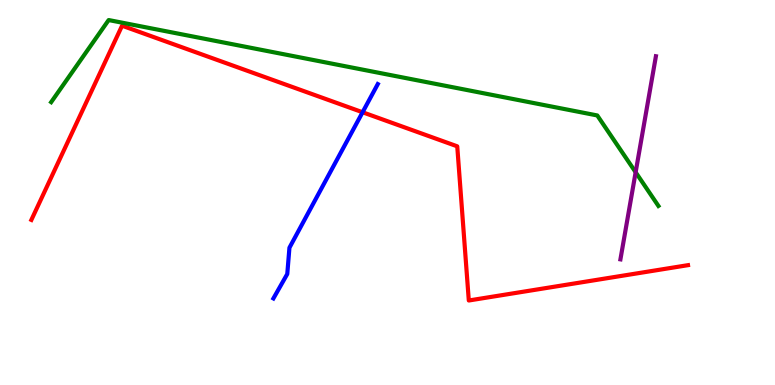[{'lines': ['blue', 'red'], 'intersections': [{'x': 4.68, 'y': 7.08}]}, {'lines': ['green', 'red'], 'intersections': []}, {'lines': ['purple', 'red'], 'intersections': []}, {'lines': ['blue', 'green'], 'intersections': []}, {'lines': ['blue', 'purple'], 'intersections': []}, {'lines': ['green', 'purple'], 'intersections': [{'x': 8.2, 'y': 5.53}]}]